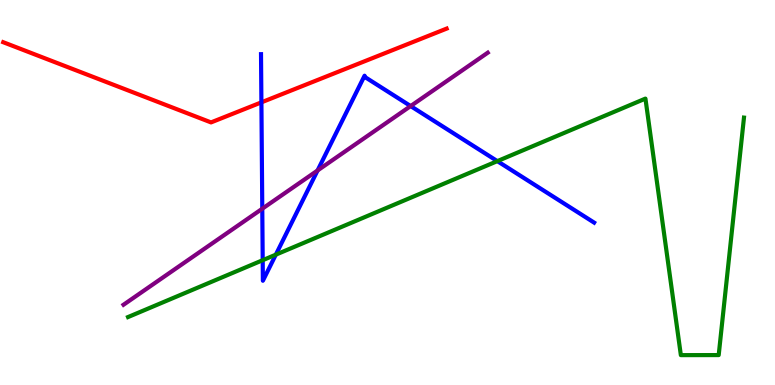[{'lines': ['blue', 'red'], 'intersections': [{'x': 3.37, 'y': 7.34}]}, {'lines': ['green', 'red'], 'intersections': []}, {'lines': ['purple', 'red'], 'intersections': []}, {'lines': ['blue', 'green'], 'intersections': [{'x': 3.39, 'y': 3.24}, {'x': 3.56, 'y': 3.39}, {'x': 6.42, 'y': 5.81}]}, {'lines': ['blue', 'purple'], 'intersections': [{'x': 3.38, 'y': 4.58}, {'x': 4.1, 'y': 5.57}, {'x': 5.3, 'y': 7.25}]}, {'lines': ['green', 'purple'], 'intersections': []}]